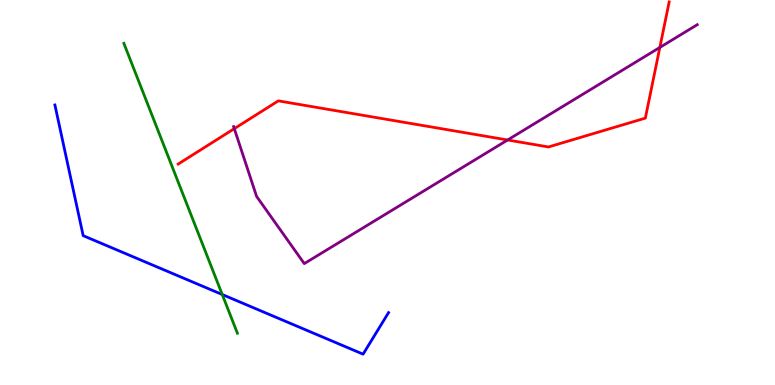[{'lines': ['blue', 'red'], 'intersections': []}, {'lines': ['green', 'red'], 'intersections': []}, {'lines': ['purple', 'red'], 'intersections': [{'x': 3.02, 'y': 6.66}, {'x': 6.55, 'y': 6.36}, {'x': 8.51, 'y': 8.77}]}, {'lines': ['blue', 'green'], 'intersections': [{'x': 2.87, 'y': 2.35}]}, {'lines': ['blue', 'purple'], 'intersections': []}, {'lines': ['green', 'purple'], 'intersections': []}]